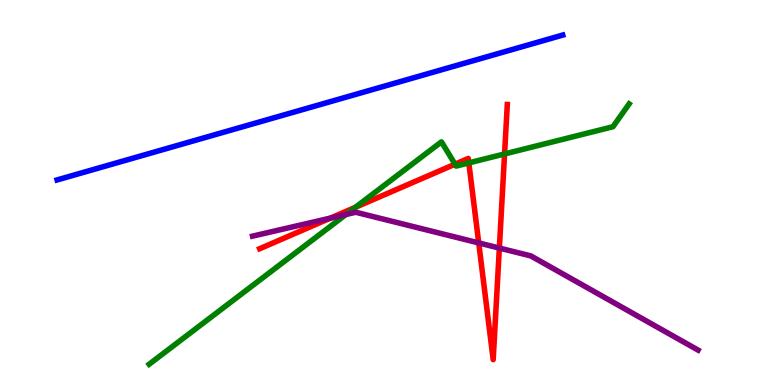[{'lines': ['blue', 'red'], 'intersections': []}, {'lines': ['green', 'red'], 'intersections': [{'x': 4.59, 'y': 4.62}, {'x': 5.87, 'y': 5.74}, {'x': 6.05, 'y': 5.77}, {'x': 6.51, 'y': 6.0}]}, {'lines': ['purple', 'red'], 'intersections': [{'x': 4.26, 'y': 4.33}, {'x': 6.18, 'y': 3.69}, {'x': 6.44, 'y': 3.56}]}, {'lines': ['blue', 'green'], 'intersections': []}, {'lines': ['blue', 'purple'], 'intersections': []}, {'lines': ['green', 'purple'], 'intersections': [{'x': 4.46, 'y': 4.43}]}]